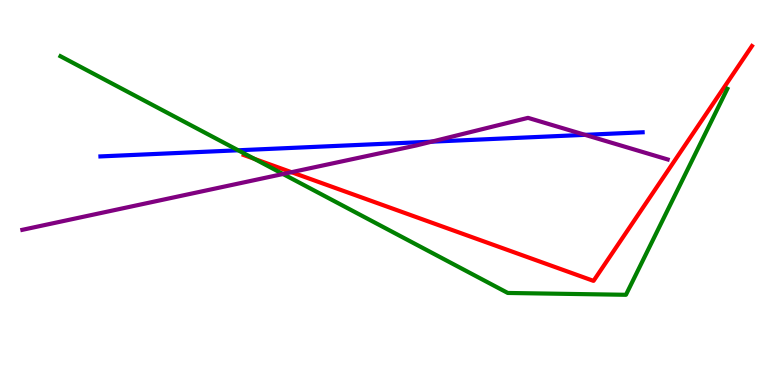[{'lines': ['blue', 'red'], 'intersections': []}, {'lines': ['green', 'red'], 'intersections': [{'x': 3.28, 'y': 5.87}]}, {'lines': ['purple', 'red'], 'intersections': [{'x': 3.76, 'y': 5.53}]}, {'lines': ['blue', 'green'], 'intersections': [{'x': 3.07, 'y': 6.1}]}, {'lines': ['blue', 'purple'], 'intersections': [{'x': 5.57, 'y': 6.32}, {'x': 7.55, 'y': 6.5}]}, {'lines': ['green', 'purple'], 'intersections': [{'x': 3.65, 'y': 5.48}]}]